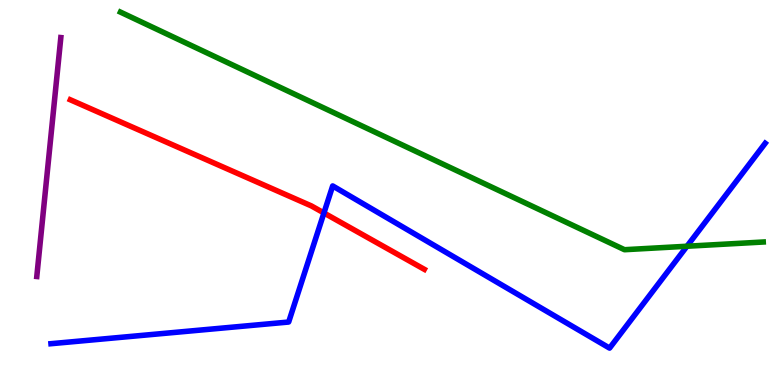[{'lines': ['blue', 'red'], 'intersections': [{'x': 4.18, 'y': 4.47}]}, {'lines': ['green', 'red'], 'intersections': []}, {'lines': ['purple', 'red'], 'intersections': []}, {'lines': ['blue', 'green'], 'intersections': [{'x': 8.86, 'y': 3.6}]}, {'lines': ['blue', 'purple'], 'intersections': []}, {'lines': ['green', 'purple'], 'intersections': []}]